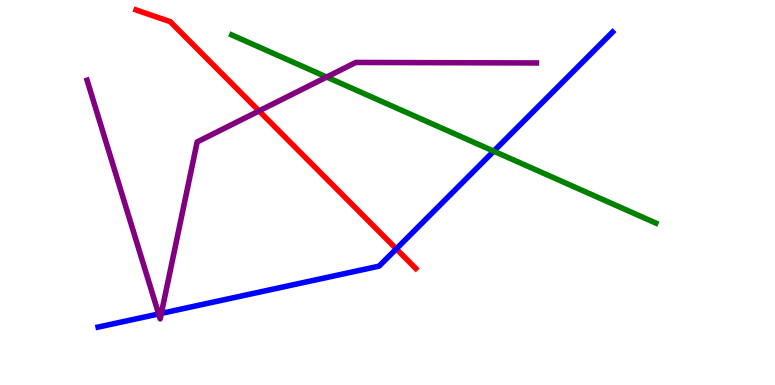[{'lines': ['blue', 'red'], 'intersections': [{'x': 5.11, 'y': 3.54}]}, {'lines': ['green', 'red'], 'intersections': []}, {'lines': ['purple', 'red'], 'intersections': [{'x': 3.34, 'y': 7.12}]}, {'lines': ['blue', 'green'], 'intersections': [{'x': 6.37, 'y': 6.07}]}, {'lines': ['blue', 'purple'], 'intersections': [{'x': 2.05, 'y': 1.85}, {'x': 2.08, 'y': 1.86}]}, {'lines': ['green', 'purple'], 'intersections': [{'x': 4.21, 'y': 8.0}]}]